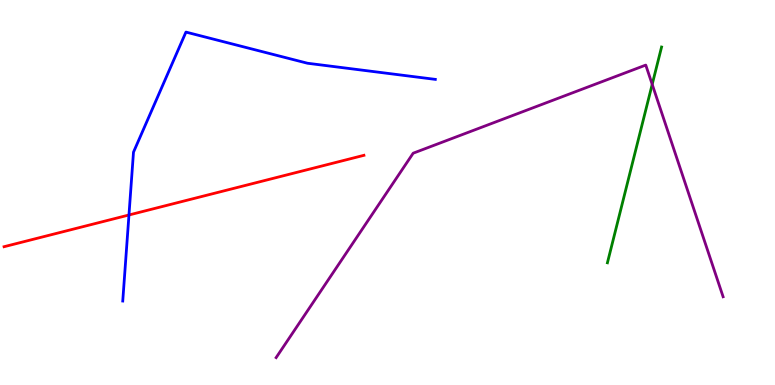[{'lines': ['blue', 'red'], 'intersections': [{'x': 1.66, 'y': 4.42}]}, {'lines': ['green', 'red'], 'intersections': []}, {'lines': ['purple', 'red'], 'intersections': []}, {'lines': ['blue', 'green'], 'intersections': []}, {'lines': ['blue', 'purple'], 'intersections': []}, {'lines': ['green', 'purple'], 'intersections': [{'x': 8.42, 'y': 7.81}]}]